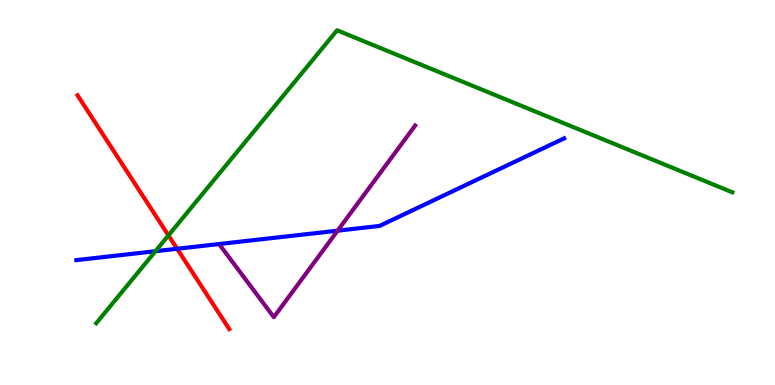[{'lines': ['blue', 'red'], 'intersections': [{'x': 2.29, 'y': 3.54}]}, {'lines': ['green', 'red'], 'intersections': [{'x': 2.17, 'y': 3.89}]}, {'lines': ['purple', 'red'], 'intersections': []}, {'lines': ['blue', 'green'], 'intersections': [{'x': 2.01, 'y': 3.47}]}, {'lines': ['blue', 'purple'], 'intersections': [{'x': 4.36, 'y': 4.01}]}, {'lines': ['green', 'purple'], 'intersections': []}]